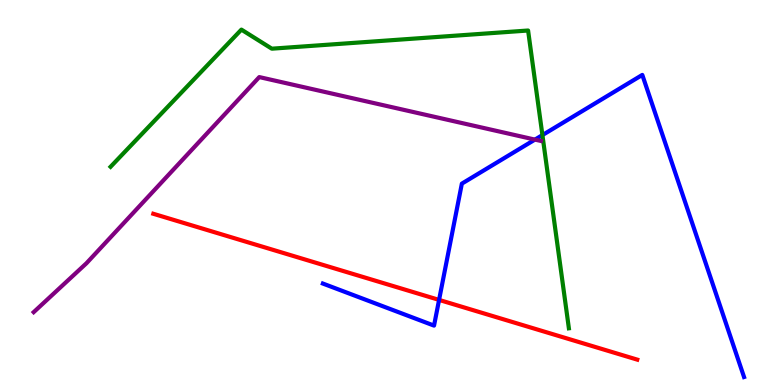[{'lines': ['blue', 'red'], 'intersections': [{'x': 5.67, 'y': 2.21}]}, {'lines': ['green', 'red'], 'intersections': []}, {'lines': ['purple', 'red'], 'intersections': []}, {'lines': ['blue', 'green'], 'intersections': [{'x': 7.0, 'y': 6.49}]}, {'lines': ['blue', 'purple'], 'intersections': [{'x': 6.9, 'y': 6.37}]}, {'lines': ['green', 'purple'], 'intersections': []}]